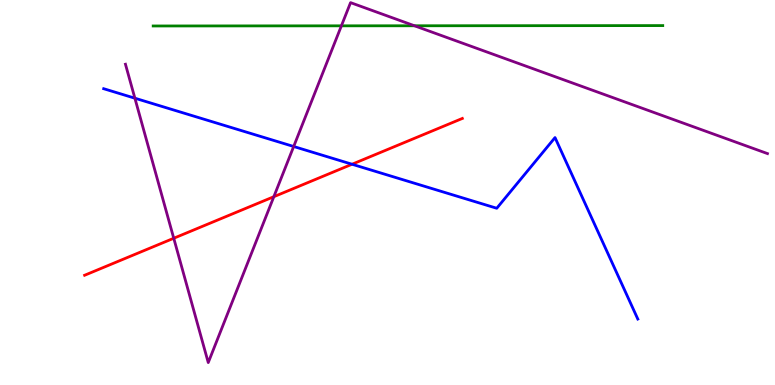[{'lines': ['blue', 'red'], 'intersections': [{'x': 4.54, 'y': 5.73}]}, {'lines': ['green', 'red'], 'intersections': []}, {'lines': ['purple', 'red'], 'intersections': [{'x': 2.24, 'y': 3.81}, {'x': 3.53, 'y': 4.89}]}, {'lines': ['blue', 'green'], 'intersections': []}, {'lines': ['blue', 'purple'], 'intersections': [{'x': 1.74, 'y': 7.45}, {'x': 3.79, 'y': 6.19}]}, {'lines': ['green', 'purple'], 'intersections': [{'x': 4.41, 'y': 9.33}, {'x': 5.35, 'y': 9.33}]}]